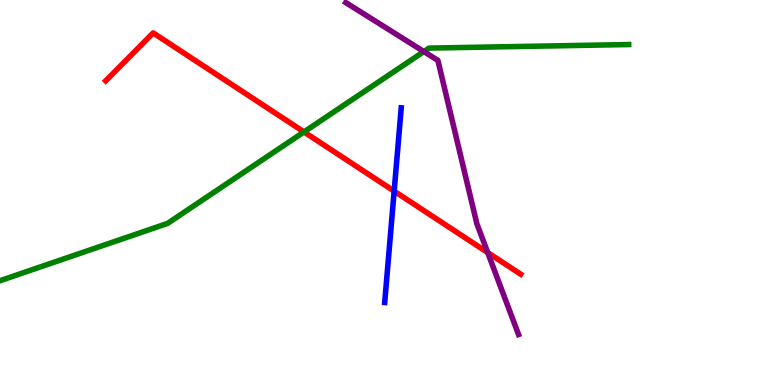[{'lines': ['blue', 'red'], 'intersections': [{'x': 5.09, 'y': 5.04}]}, {'lines': ['green', 'red'], 'intersections': [{'x': 3.92, 'y': 6.57}]}, {'lines': ['purple', 'red'], 'intersections': [{'x': 6.29, 'y': 3.44}]}, {'lines': ['blue', 'green'], 'intersections': []}, {'lines': ['blue', 'purple'], 'intersections': []}, {'lines': ['green', 'purple'], 'intersections': [{'x': 5.47, 'y': 8.66}]}]